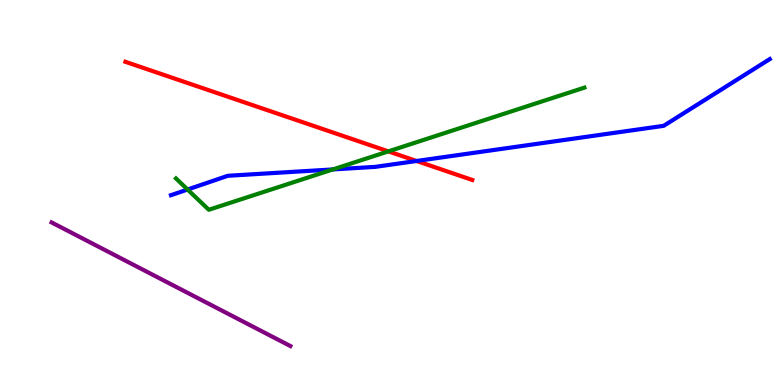[{'lines': ['blue', 'red'], 'intersections': [{'x': 5.38, 'y': 5.82}]}, {'lines': ['green', 'red'], 'intersections': [{'x': 5.01, 'y': 6.07}]}, {'lines': ['purple', 'red'], 'intersections': []}, {'lines': ['blue', 'green'], 'intersections': [{'x': 2.42, 'y': 5.08}, {'x': 4.29, 'y': 5.6}]}, {'lines': ['blue', 'purple'], 'intersections': []}, {'lines': ['green', 'purple'], 'intersections': []}]